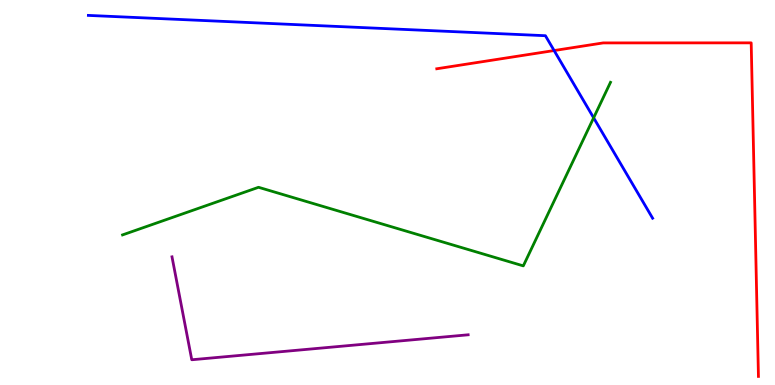[{'lines': ['blue', 'red'], 'intersections': [{'x': 7.15, 'y': 8.69}]}, {'lines': ['green', 'red'], 'intersections': []}, {'lines': ['purple', 'red'], 'intersections': []}, {'lines': ['blue', 'green'], 'intersections': [{'x': 7.66, 'y': 6.94}]}, {'lines': ['blue', 'purple'], 'intersections': []}, {'lines': ['green', 'purple'], 'intersections': []}]